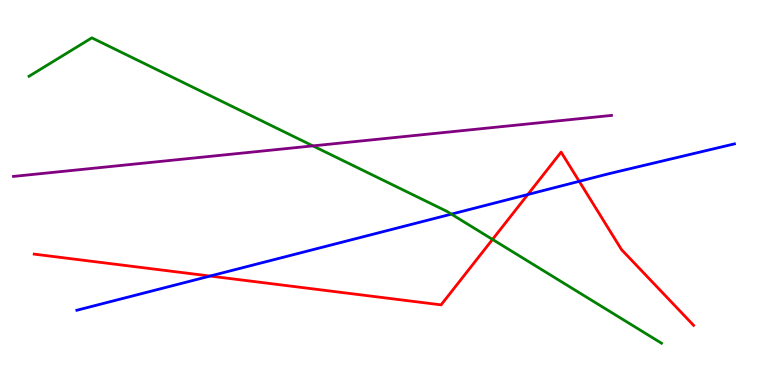[{'lines': ['blue', 'red'], 'intersections': [{'x': 2.71, 'y': 2.83}, {'x': 6.81, 'y': 4.95}, {'x': 7.47, 'y': 5.29}]}, {'lines': ['green', 'red'], 'intersections': [{'x': 6.36, 'y': 3.78}]}, {'lines': ['purple', 'red'], 'intersections': []}, {'lines': ['blue', 'green'], 'intersections': [{'x': 5.82, 'y': 4.44}]}, {'lines': ['blue', 'purple'], 'intersections': []}, {'lines': ['green', 'purple'], 'intersections': [{'x': 4.04, 'y': 6.21}]}]